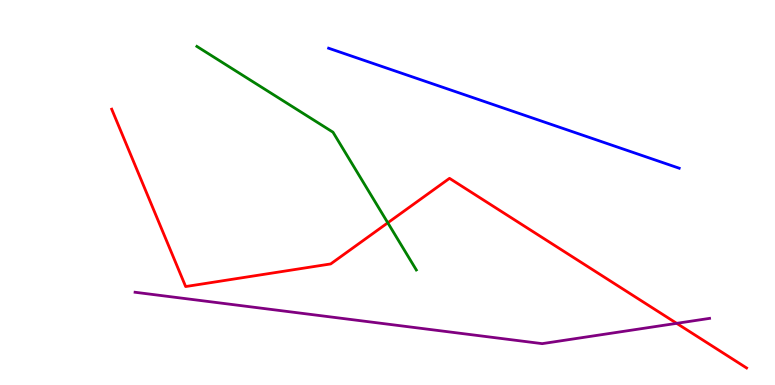[{'lines': ['blue', 'red'], 'intersections': []}, {'lines': ['green', 'red'], 'intersections': [{'x': 5.0, 'y': 4.21}]}, {'lines': ['purple', 'red'], 'intersections': [{'x': 8.73, 'y': 1.6}]}, {'lines': ['blue', 'green'], 'intersections': []}, {'lines': ['blue', 'purple'], 'intersections': []}, {'lines': ['green', 'purple'], 'intersections': []}]